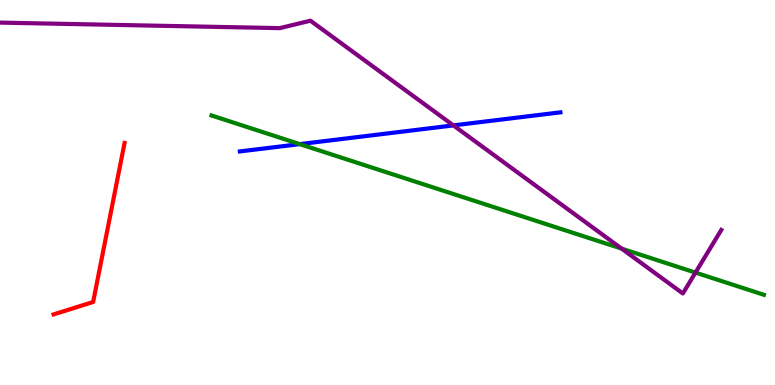[{'lines': ['blue', 'red'], 'intersections': []}, {'lines': ['green', 'red'], 'intersections': []}, {'lines': ['purple', 'red'], 'intersections': []}, {'lines': ['blue', 'green'], 'intersections': [{'x': 3.87, 'y': 6.26}]}, {'lines': ['blue', 'purple'], 'intersections': [{'x': 5.85, 'y': 6.74}]}, {'lines': ['green', 'purple'], 'intersections': [{'x': 8.02, 'y': 3.54}, {'x': 8.97, 'y': 2.92}]}]